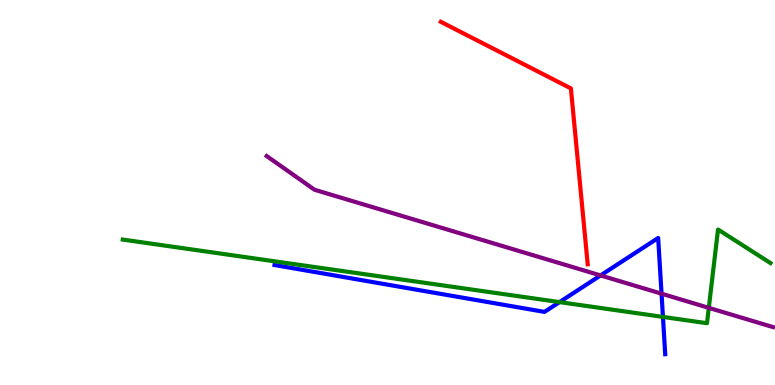[{'lines': ['blue', 'red'], 'intersections': []}, {'lines': ['green', 'red'], 'intersections': []}, {'lines': ['purple', 'red'], 'intersections': []}, {'lines': ['blue', 'green'], 'intersections': [{'x': 7.22, 'y': 2.15}, {'x': 8.55, 'y': 1.77}]}, {'lines': ['blue', 'purple'], 'intersections': [{'x': 7.75, 'y': 2.85}, {'x': 8.54, 'y': 2.37}]}, {'lines': ['green', 'purple'], 'intersections': [{'x': 9.15, 'y': 2.0}]}]